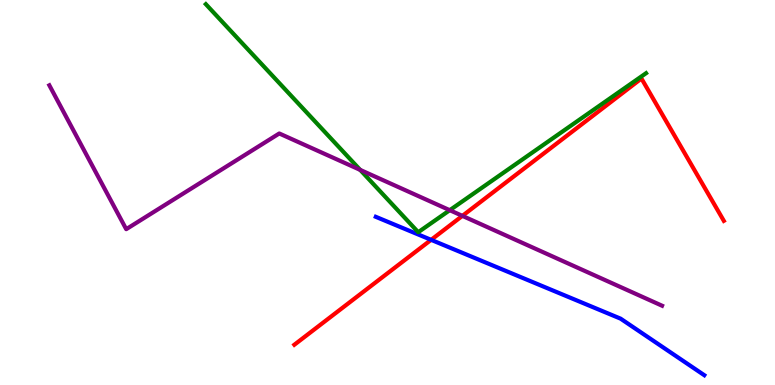[{'lines': ['blue', 'red'], 'intersections': [{'x': 5.56, 'y': 3.77}]}, {'lines': ['green', 'red'], 'intersections': []}, {'lines': ['purple', 'red'], 'intersections': [{'x': 5.97, 'y': 4.39}]}, {'lines': ['blue', 'green'], 'intersections': []}, {'lines': ['blue', 'purple'], 'intersections': []}, {'lines': ['green', 'purple'], 'intersections': [{'x': 4.65, 'y': 5.59}, {'x': 5.8, 'y': 4.54}]}]